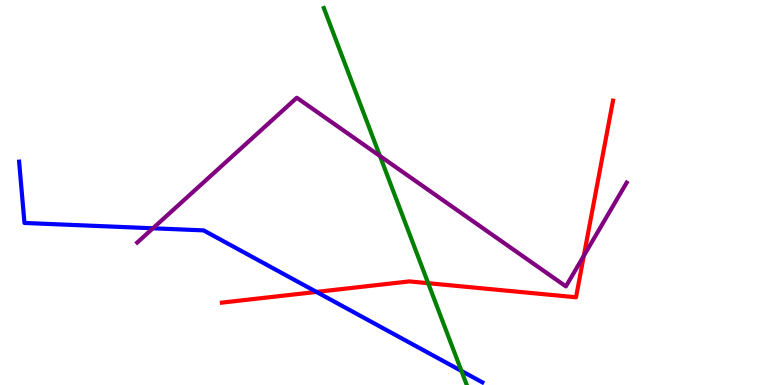[{'lines': ['blue', 'red'], 'intersections': [{'x': 4.08, 'y': 2.42}]}, {'lines': ['green', 'red'], 'intersections': [{'x': 5.52, 'y': 2.64}]}, {'lines': ['purple', 'red'], 'intersections': [{'x': 7.53, 'y': 3.36}]}, {'lines': ['blue', 'green'], 'intersections': [{'x': 5.95, 'y': 0.365}]}, {'lines': ['blue', 'purple'], 'intersections': [{'x': 1.97, 'y': 4.07}]}, {'lines': ['green', 'purple'], 'intersections': [{'x': 4.9, 'y': 5.95}]}]